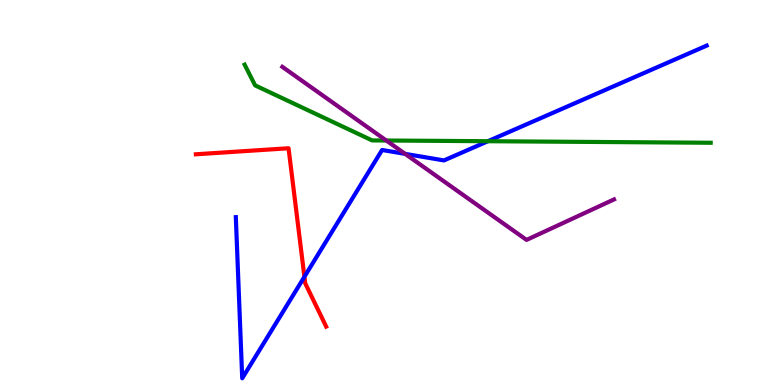[{'lines': ['blue', 'red'], 'intersections': [{'x': 3.93, 'y': 2.81}]}, {'lines': ['green', 'red'], 'intersections': []}, {'lines': ['purple', 'red'], 'intersections': []}, {'lines': ['blue', 'green'], 'intersections': [{'x': 6.3, 'y': 6.33}]}, {'lines': ['blue', 'purple'], 'intersections': [{'x': 5.23, 'y': 6.0}]}, {'lines': ['green', 'purple'], 'intersections': [{'x': 4.98, 'y': 6.35}]}]